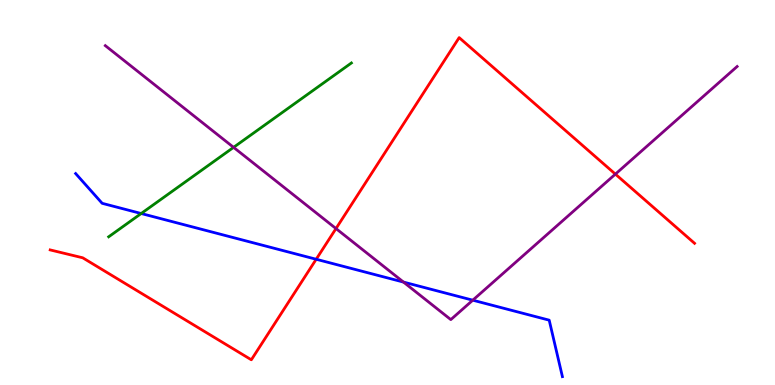[{'lines': ['blue', 'red'], 'intersections': [{'x': 4.08, 'y': 3.27}]}, {'lines': ['green', 'red'], 'intersections': []}, {'lines': ['purple', 'red'], 'intersections': [{'x': 4.34, 'y': 4.06}, {'x': 7.94, 'y': 5.48}]}, {'lines': ['blue', 'green'], 'intersections': [{'x': 1.82, 'y': 4.45}]}, {'lines': ['blue', 'purple'], 'intersections': [{'x': 5.21, 'y': 2.67}, {'x': 6.1, 'y': 2.2}]}, {'lines': ['green', 'purple'], 'intersections': [{'x': 3.01, 'y': 6.17}]}]